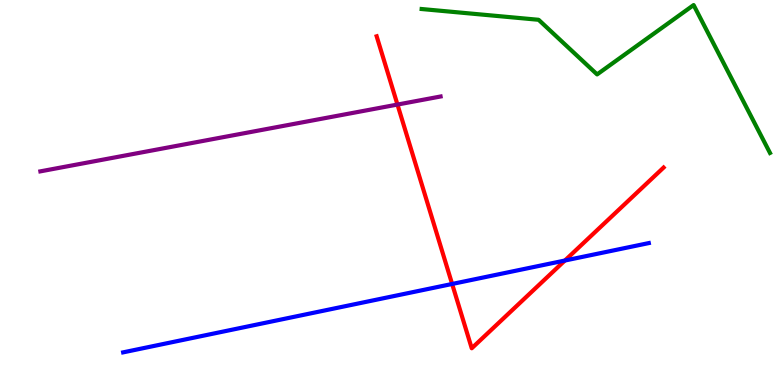[{'lines': ['blue', 'red'], 'intersections': [{'x': 5.83, 'y': 2.62}, {'x': 7.29, 'y': 3.23}]}, {'lines': ['green', 'red'], 'intersections': []}, {'lines': ['purple', 'red'], 'intersections': [{'x': 5.13, 'y': 7.28}]}, {'lines': ['blue', 'green'], 'intersections': []}, {'lines': ['blue', 'purple'], 'intersections': []}, {'lines': ['green', 'purple'], 'intersections': []}]